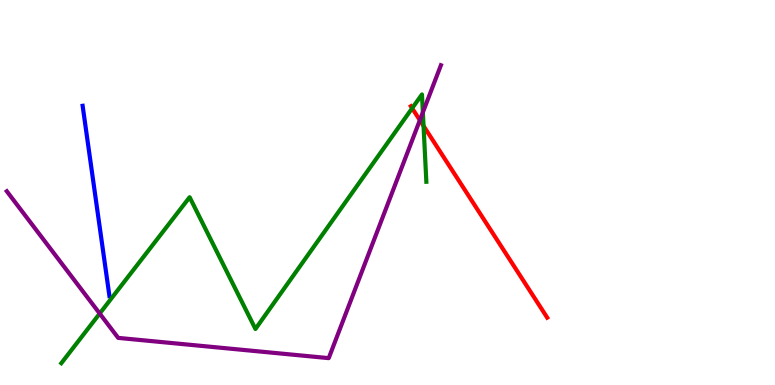[{'lines': ['blue', 'red'], 'intersections': []}, {'lines': ['green', 'red'], 'intersections': [{'x': 5.32, 'y': 7.19}, {'x': 5.47, 'y': 6.73}]}, {'lines': ['purple', 'red'], 'intersections': [{'x': 5.42, 'y': 6.88}]}, {'lines': ['blue', 'green'], 'intersections': []}, {'lines': ['blue', 'purple'], 'intersections': []}, {'lines': ['green', 'purple'], 'intersections': [{'x': 1.29, 'y': 1.86}, {'x': 5.46, 'y': 7.08}]}]